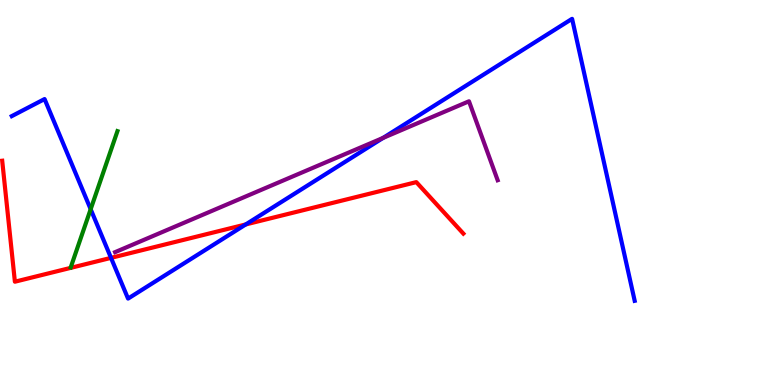[{'lines': ['blue', 'red'], 'intersections': [{'x': 1.43, 'y': 3.3}, {'x': 3.17, 'y': 4.17}]}, {'lines': ['green', 'red'], 'intersections': []}, {'lines': ['purple', 'red'], 'intersections': []}, {'lines': ['blue', 'green'], 'intersections': [{'x': 1.17, 'y': 4.57}]}, {'lines': ['blue', 'purple'], 'intersections': [{'x': 4.94, 'y': 6.42}]}, {'lines': ['green', 'purple'], 'intersections': []}]